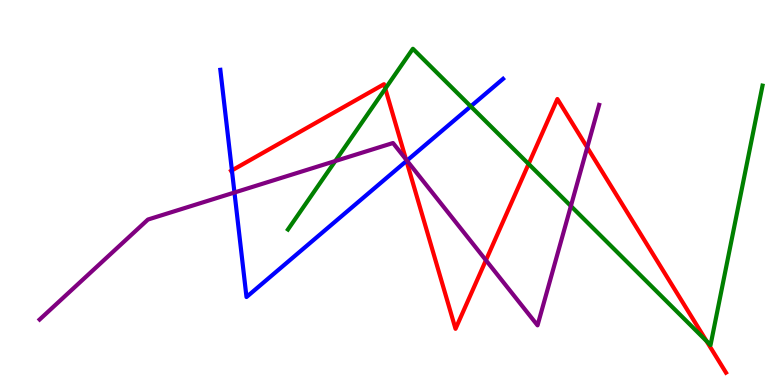[{'lines': ['blue', 'red'], 'intersections': [{'x': 2.99, 'y': 5.57}, {'x': 5.24, 'y': 5.82}]}, {'lines': ['green', 'red'], 'intersections': [{'x': 4.97, 'y': 7.7}, {'x': 6.82, 'y': 5.74}, {'x': 9.12, 'y': 1.14}]}, {'lines': ['purple', 'red'], 'intersections': [{'x': 5.24, 'y': 5.86}, {'x': 6.27, 'y': 3.24}, {'x': 7.58, 'y': 6.17}]}, {'lines': ['blue', 'green'], 'intersections': [{'x': 6.07, 'y': 7.24}]}, {'lines': ['blue', 'purple'], 'intersections': [{'x': 3.03, 'y': 5.0}, {'x': 5.25, 'y': 5.83}]}, {'lines': ['green', 'purple'], 'intersections': [{'x': 4.33, 'y': 5.82}, {'x': 7.37, 'y': 4.65}]}]